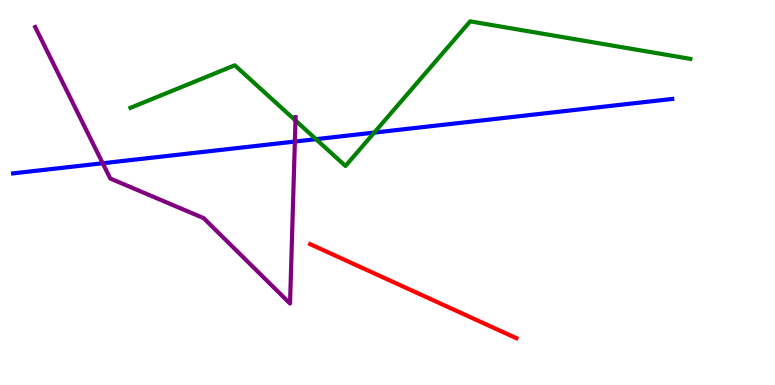[{'lines': ['blue', 'red'], 'intersections': []}, {'lines': ['green', 'red'], 'intersections': []}, {'lines': ['purple', 'red'], 'intersections': []}, {'lines': ['blue', 'green'], 'intersections': [{'x': 4.08, 'y': 6.39}, {'x': 4.83, 'y': 6.56}]}, {'lines': ['blue', 'purple'], 'intersections': [{'x': 1.33, 'y': 5.76}, {'x': 3.8, 'y': 6.32}]}, {'lines': ['green', 'purple'], 'intersections': [{'x': 3.81, 'y': 6.87}]}]